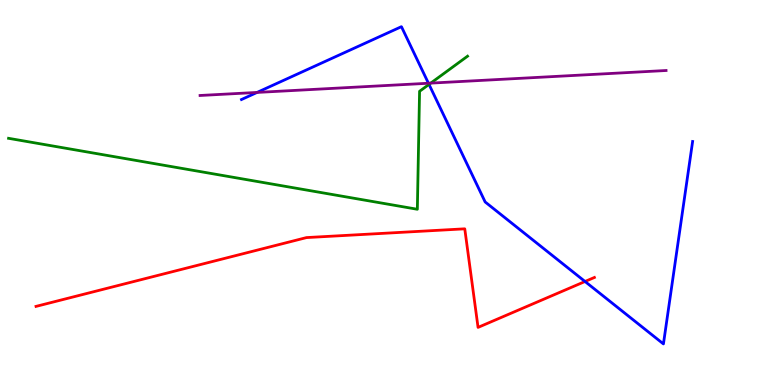[{'lines': ['blue', 'red'], 'intersections': [{'x': 7.55, 'y': 2.69}]}, {'lines': ['green', 'red'], 'intersections': []}, {'lines': ['purple', 'red'], 'intersections': []}, {'lines': ['blue', 'green'], 'intersections': [{'x': 5.54, 'y': 7.81}]}, {'lines': ['blue', 'purple'], 'intersections': [{'x': 3.32, 'y': 7.6}, {'x': 5.53, 'y': 7.84}]}, {'lines': ['green', 'purple'], 'intersections': [{'x': 5.56, 'y': 7.84}]}]